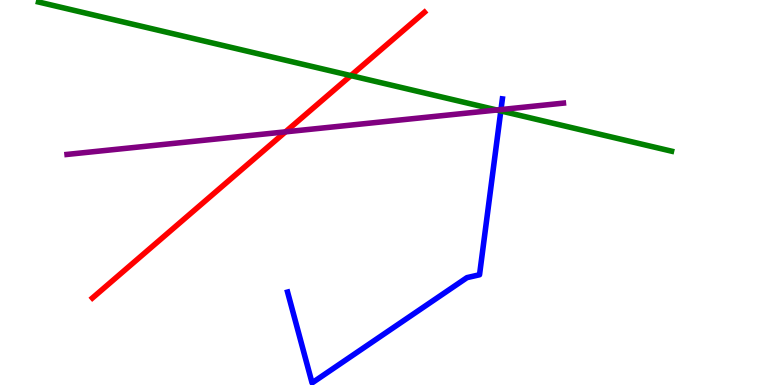[{'lines': ['blue', 'red'], 'intersections': []}, {'lines': ['green', 'red'], 'intersections': [{'x': 4.53, 'y': 8.04}]}, {'lines': ['purple', 'red'], 'intersections': [{'x': 3.68, 'y': 6.58}]}, {'lines': ['blue', 'green'], 'intersections': [{'x': 6.46, 'y': 7.12}]}, {'lines': ['blue', 'purple'], 'intersections': [{'x': 6.46, 'y': 7.15}]}, {'lines': ['green', 'purple'], 'intersections': [{'x': 6.41, 'y': 7.14}]}]